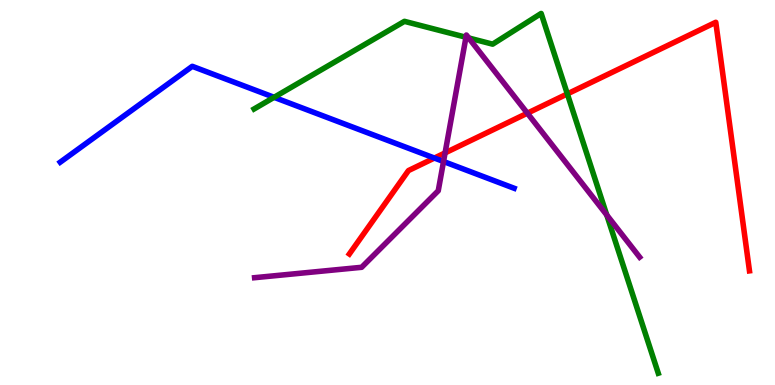[{'lines': ['blue', 'red'], 'intersections': [{'x': 5.61, 'y': 5.89}]}, {'lines': ['green', 'red'], 'intersections': [{'x': 7.32, 'y': 7.56}]}, {'lines': ['purple', 'red'], 'intersections': [{'x': 5.74, 'y': 6.03}, {'x': 6.8, 'y': 7.06}]}, {'lines': ['blue', 'green'], 'intersections': [{'x': 3.54, 'y': 7.47}]}, {'lines': ['blue', 'purple'], 'intersections': [{'x': 5.72, 'y': 5.81}]}, {'lines': ['green', 'purple'], 'intersections': [{'x': 6.01, 'y': 9.03}, {'x': 6.05, 'y': 9.01}, {'x': 7.83, 'y': 4.42}]}]